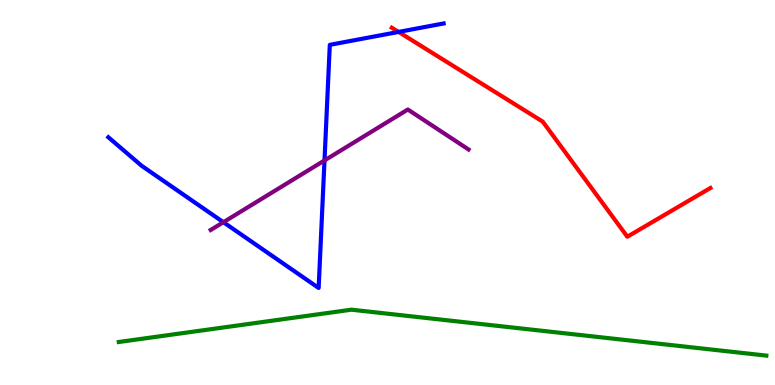[{'lines': ['blue', 'red'], 'intersections': [{'x': 5.14, 'y': 9.17}]}, {'lines': ['green', 'red'], 'intersections': []}, {'lines': ['purple', 'red'], 'intersections': []}, {'lines': ['blue', 'green'], 'intersections': []}, {'lines': ['blue', 'purple'], 'intersections': [{'x': 2.88, 'y': 4.23}, {'x': 4.19, 'y': 5.83}]}, {'lines': ['green', 'purple'], 'intersections': []}]